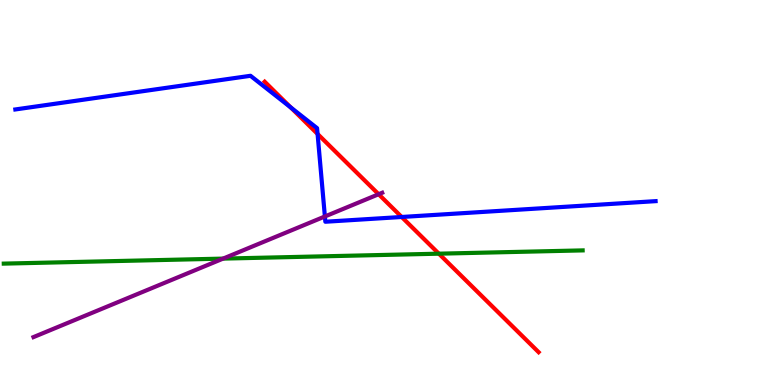[{'lines': ['blue', 'red'], 'intersections': [{'x': 3.75, 'y': 7.21}, {'x': 4.1, 'y': 6.52}, {'x': 5.18, 'y': 4.36}]}, {'lines': ['green', 'red'], 'intersections': [{'x': 5.66, 'y': 3.41}]}, {'lines': ['purple', 'red'], 'intersections': [{'x': 4.89, 'y': 4.96}]}, {'lines': ['blue', 'green'], 'intersections': []}, {'lines': ['blue', 'purple'], 'intersections': [{'x': 4.19, 'y': 4.38}]}, {'lines': ['green', 'purple'], 'intersections': [{'x': 2.88, 'y': 3.28}]}]